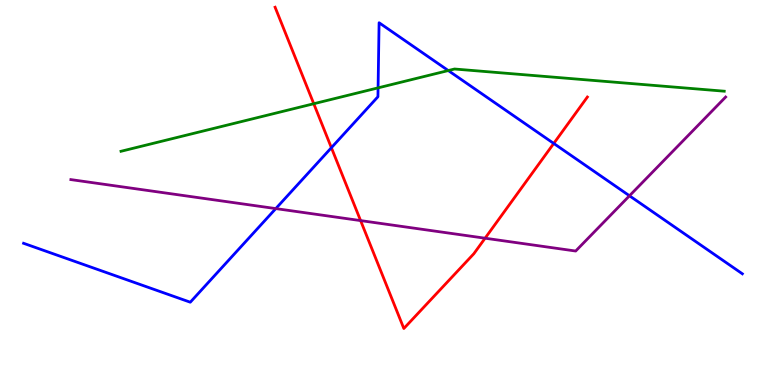[{'lines': ['blue', 'red'], 'intersections': [{'x': 4.28, 'y': 6.16}, {'x': 7.15, 'y': 6.27}]}, {'lines': ['green', 'red'], 'intersections': [{'x': 4.05, 'y': 7.31}]}, {'lines': ['purple', 'red'], 'intersections': [{'x': 4.65, 'y': 4.27}, {'x': 6.26, 'y': 3.81}]}, {'lines': ['blue', 'green'], 'intersections': [{'x': 4.88, 'y': 7.72}, {'x': 5.78, 'y': 8.17}]}, {'lines': ['blue', 'purple'], 'intersections': [{'x': 3.56, 'y': 4.58}, {'x': 8.12, 'y': 4.91}]}, {'lines': ['green', 'purple'], 'intersections': []}]